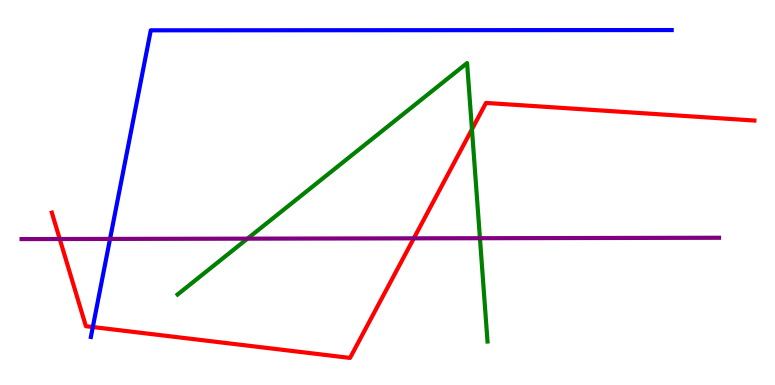[{'lines': ['blue', 'red'], 'intersections': [{'x': 1.2, 'y': 1.51}]}, {'lines': ['green', 'red'], 'intersections': [{'x': 6.09, 'y': 6.64}]}, {'lines': ['purple', 'red'], 'intersections': [{'x': 0.771, 'y': 3.79}, {'x': 5.34, 'y': 3.81}]}, {'lines': ['blue', 'green'], 'intersections': []}, {'lines': ['blue', 'purple'], 'intersections': [{'x': 1.42, 'y': 3.79}]}, {'lines': ['green', 'purple'], 'intersections': [{'x': 3.19, 'y': 3.8}, {'x': 6.19, 'y': 3.81}]}]